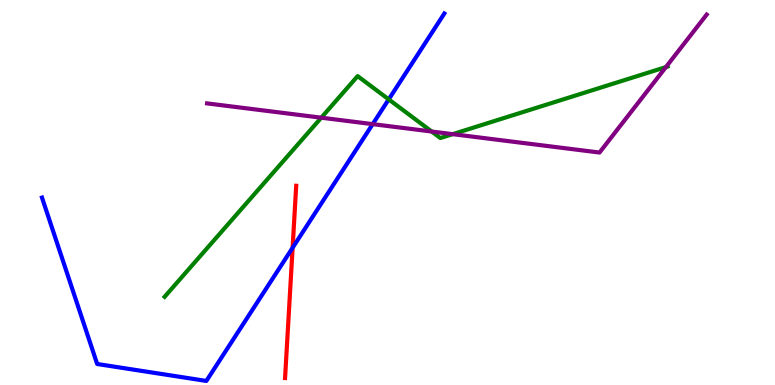[{'lines': ['blue', 'red'], 'intersections': [{'x': 3.78, 'y': 3.56}]}, {'lines': ['green', 'red'], 'intersections': []}, {'lines': ['purple', 'red'], 'intersections': []}, {'lines': ['blue', 'green'], 'intersections': [{'x': 5.02, 'y': 7.42}]}, {'lines': ['blue', 'purple'], 'intersections': [{'x': 4.81, 'y': 6.78}]}, {'lines': ['green', 'purple'], 'intersections': [{'x': 4.15, 'y': 6.94}, {'x': 5.57, 'y': 6.58}, {'x': 5.84, 'y': 6.52}, {'x': 8.59, 'y': 8.26}]}]